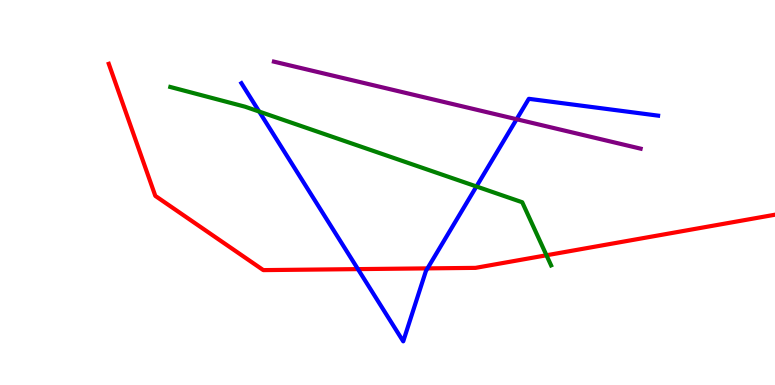[{'lines': ['blue', 'red'], 'intersections': [{'x': 4.62, 'y': 3.01}, {'x': 5.52, 'y': 3.03}]}, {'lines': ['green', 'red'], 'intersections': [{'x': 7.05, 'y': 3.37}]}, {'lines': ['purple', 'red'], 'intersections': []}, {'lines': ['blue', 'green'], 'intersections': [{'x': 3.34, 'y': 7.1}, {'x': 6.15, 'y': 5.16}]}, {'lines': ['blue', 'purple'], 'intersections': [{'x': 6.67, 'y': 6.9}]}, {'lines': ['green', 'purple'], 'intersections': []}]